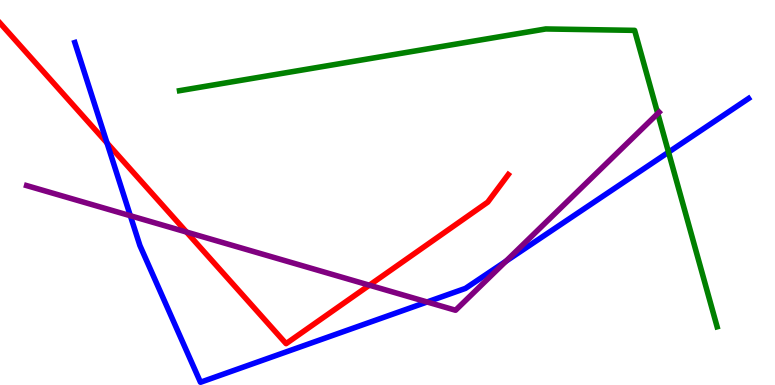[{'lines': ['blue', 'red'], 'intersections': [{'x': 1.38, 'y': 6.29}]}, {'lines': ['green', 'red'], 'intersections': []}, {'lines': ['purple', 'red'], 'intersections': [{'x': 2.41, 'y': 3.97}, {'x': 4.77, 'y': 2.59}]}, {'lines': ['blue', 'green'], 'intersections': [{'x': 8.63, 'y': 6.05}]}, {'lines': ['blue', 'purple'], 'intersections': [{'x': 1.68, 'y': 4.4}, {'x': 5.51, 'y': 2.16}, {'x': 6.53, 'y': 3.21}]}, {'lines': ['green', 'purple'], 'intersections': [{'x': 8.49, 'y': 7.05}]}]